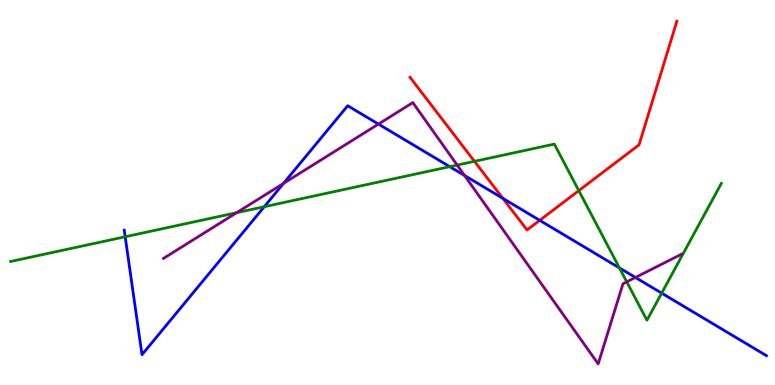[{'lines': ['blue', 'red'], 'intersections': [{'x': 6.49, 'y': 4.85}, {'x': 6.96, 'y': 4.28}]}, {'lines': ['green', 'red'], 'intersections': [{'x': 6.12, 'y': 5.81}, {'x': 7.47, 'y': 5.05}]}, {'lines': ['purple', 'red'], 'intersections': []}, {'lines': ['blue', 'green'], 'intersections': [{'x': 1.62, 'y': 3.85}, {'x': 3.41, 'y': 4.63}, {'x': 5.8, 'y': 5.67}, {'x': 7.99, 'y': 3.04}, {'x': 8.54, 'y': 2.39}]}, {'lines': ['blue', 'purple'], 'intersections': [{'x': 3.66, 'y': 5.24}, {'x': 4.88, 'y': 6.78}, {'x': 5.99, 'y': 5.44}, {'x': 8.2, 'y': 2.79}]}, {'lines': ['green', 'purple'], 'intersections': [{'x': 3.05, 'y': 4.48}, {'x': 5.9, 'y': 5.71}, {'x': 8.09, 'y': 2.68}]}]